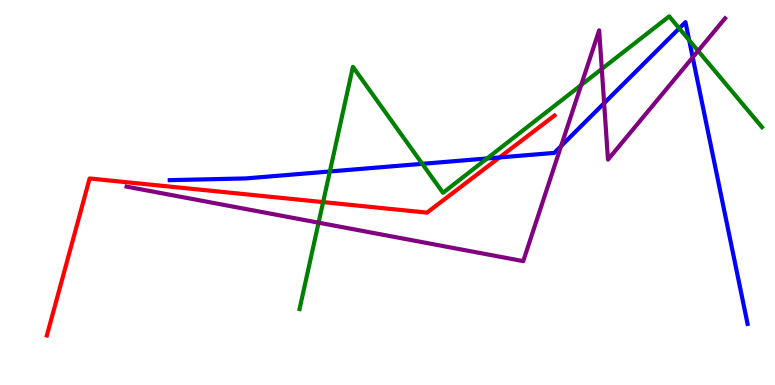[{'lines': ['blue', 'red'], 'intersections': [{'x': 6.45, 'y': 5.91}]}, {'lines': ['green', 'red'], 'intersections': [{'x': 4.17, 'y': 4.75}]}, {'lines': ['purple', 'red'], 'intersections': []}, {'lines': ['blue', 'green'], 'intersections': [{'x': 4.26, 'y': 5.55}, {'x': 5.45, 'y': 5.74}, {'x': 6.28, 'y': 5.88}, {'x': 8.76, 'y': 9.26}, {'x': 8.89, 'y': 8.96}]}, {'lines': ['blue', 'purple'], 'intersections': [{'x': 7.24, 'y': 6.21}, {'x': 7.8, 'y': 7.32}, {'x': 8.94, 'y': 8.51}]}, {'lines': ['green', 'purple'], 'intersections': [{'x': 4.11, 'y': 4.22}, {'x': 7.5, 'y': 7.79}, {'x': 7.77, 'y': 8.21}, {'x': 9.01, 'y': 8.68}]}]